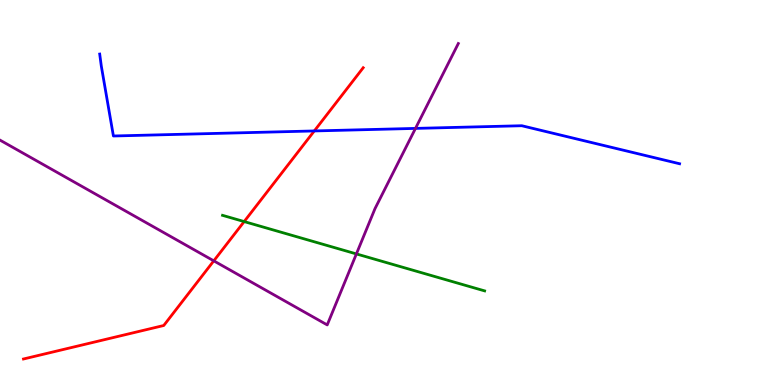[{'lines': ['blue', 'red'], 'intersections': [{'x': 4.06, 'y': 6.6}]}, {'lines': ['green', 'red'], 'intersections': [{'x': 3.15, 'y': 4.24}]}, {'lines': ['purple', 'red'], 'intersections': [{'x': 2.76, 'y': 3.22}]}, {'lines': ['blue', 'green'], 'intersections': []}, {'lines': ['blue', 'purple'], 'intersections': [{'x': 5.36, 'y': 6.66}]}, {'lines': ['green', 'purple'], 'intersections': [{'x': 4.6, 'y': 3.4}]}]